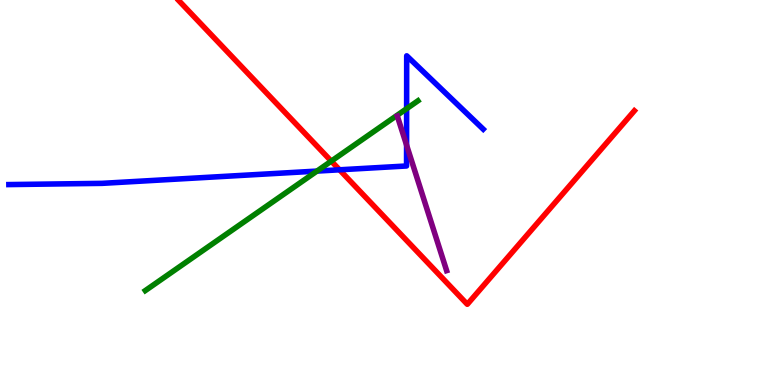[{'lines': ['blue', 'red'], 'intersections': [{'x': 4.38, 'y': 5.59}]}, {'lines': ['green', 'red'], 'intersections': [{'x': 4.27, 'y': 5.81}]}, {'lines': ['purple', 'red'], 'intersections': []}, {'lines': ['blue', 'green'], 'intersections': [{'x': 4.09, 'y': 5.56}, {'x': 5.25, 'y': 7.18}]}, {'lines': ['blue', 'purple'], 'intersections': [{'x': 5.25, 'y': 6.23}]}, {'lines': ['green', 'purple'], 'intersections': []}]